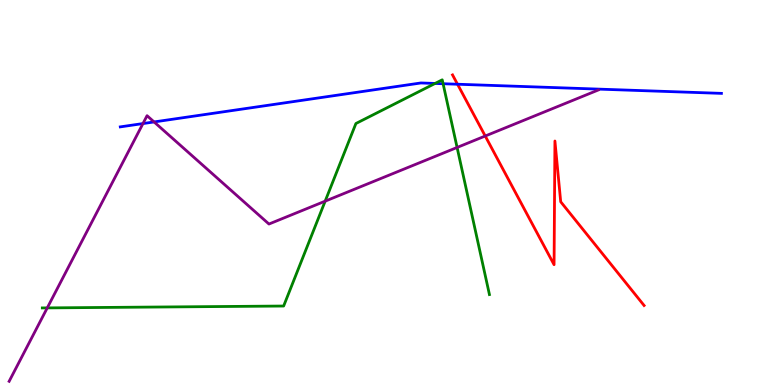[{'lines': ['blue', 'red'], 'intersections': [{'x': 5.9, 'y': 7.81}]}, {'lines': ['green', 'red'], 'intersections': []}, {'lines': ['purple', 'red'], 'intersections': [{'x': 6.26, 'y': 6.47}]}, {'lines': ['blue', 'green'], 'intersections': [{'x': 5.61, 'y': 7.83}, {'x': 5.72, 'y': 7.83}]}, {'lines': ['blue', 'purple'], 'intersections': [{'x': 1.84, 'y': 6.79}, {'x': 1.99, 'y': 6.83}]}, {'lines': ['green', 'purple'], 'intersections': [{'x': 0.61, 'y': 2.0}, {'x': 4.2, 'y': 4.78}, {'x': 5.9, 'y': 6.17}]}]